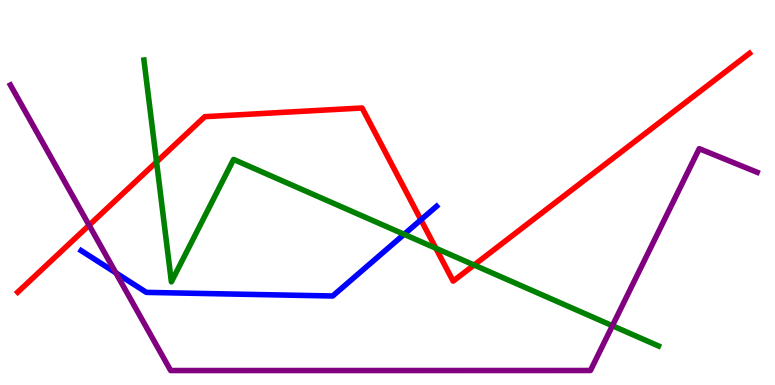[{'lines': ['blue', 'red'], 'intersections': [{'x': 5.43, 'y': 4.29}]}, {'lines': ['green', 'red'], 'intersections': [{'x': 2.02, 'y': 5.79}, {'x': 5.62, 'y': 3.55}, {'x': 6.12, 'y': 3.12}]}, {'lines': ['purple', 'red'], 'intersections': [{'x': 1.15, 'y': 4.15}]}, {'lines': ['blue', 'green'], 'intersections': [{'x': 5.21, 'y': 3.91}]}, {'lines': ['blue', 'purple'], 'intersections': [{'x': 1.49, 'y': 2.91}]}, {'lines': ['green', 'purple'], 'intersections': [{'x': 7.9, 'y': 1.54}]}]